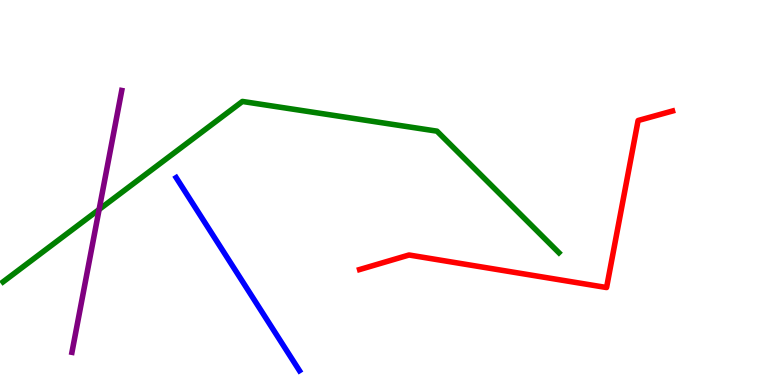[{'lines': ['blue', 'red'], 'intersections': []}, {'lines': ['green', 'red'], 'intersections': []}, {'lines': ['purple', 'red'], 'intersections': []}, {'lines': ['blue', 'green'], 'intersections': []}, {'lines': ['blue', 'purple'], 'intersections': []}, {'lines': ['green', 'purple'], 'intersections': [{'x': 1.28, 'y': 4.56}]}]